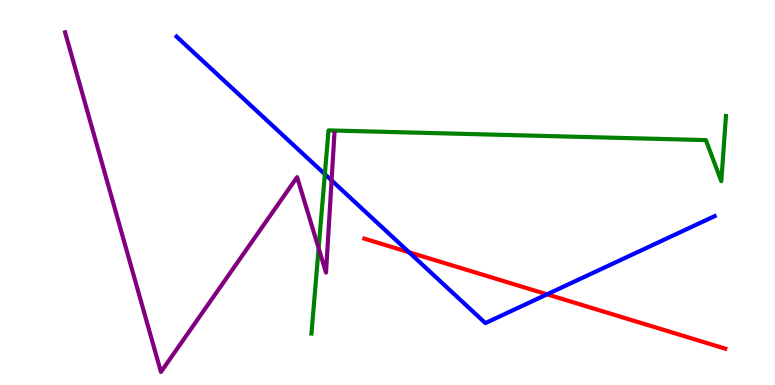[{'lines': ['blue', 'red'], 'intersections': [{'x': 5.28, 'y': 3.45}, {'x': 7.06, 'y': 2.36}]}, {'lines': ['green', 'red'], 'intersections': []}, {'lines': ['purple', 'red'], 'intersections': []}, {'lines': ['blue', 'green'], 'intersections': [{'x': 4.19, 'y': 5.48}]}, {'lines': ['blue', 'purple'], 'intersections': [{'x': 4.28, 'y': 5.31}]}, {'lines': ['green', 'purple'], 'intersections': [{'x': 4.11, 'y': 3.55}]}]